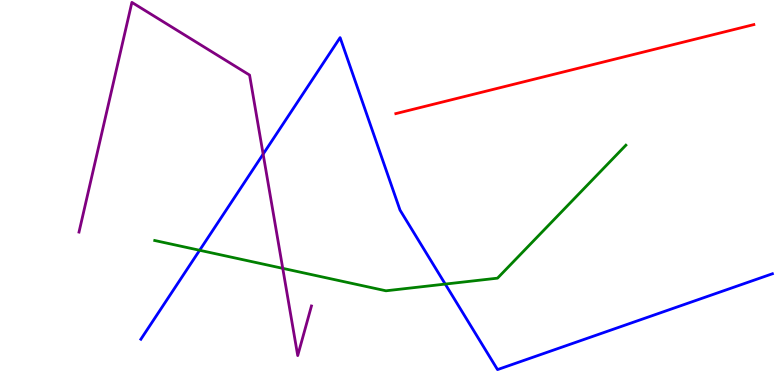[{'lines': ['blue', 'red'], 'intersections': []}, {'lines': ['green', 'red'], 'intersections': []}, {'lines': ['purple', 'red'], 'intersections': []}, {'lines': ['blue', 'green'], 'intersections': [{'x': 2.58, 'y': 3.5}, {'x': 5.75, 'y': 2.62}]}, {'lines': ['blue', 'purple'], 'intersections': [{'x': 3.4, 'y': 6.0}]}, {'lines': ['green', 'purple'], 'intersections': [{'x': 3.65, 'y': 3.03}]}]